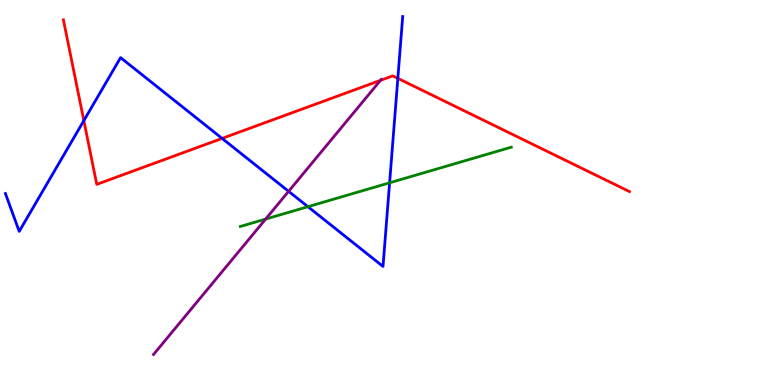[{'lines': ['blue', 'red'], 'intersections': [{'x': 1.08, 'y': 6.87}, {'x': 2.87, 'y': 6.4}, {'x': 5.13, 'y': 7.96}]}, {'lines': ['green', 'red'], 'intersections': []}, {'lines': ['purple', 'red'], 'intersections': [{'x': 4.91, 'y': 7.91}]}, {'lines': ['blue', 'green'], 'intersections': [{'x': 3.97, 'y': 4.63}, {'x': 5.03, 'y': 5.25}]}, {'lines': ['blue', 'purple'], 'intersections': [{'x': 3.72, 'y': 5.03}]}, {'lines': ['green', 'purple'], 'intersections': [{'x': 3.43, 'y': 4.31}]}]